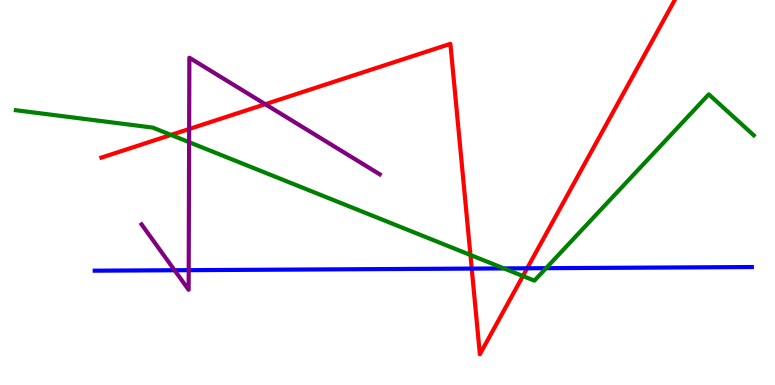[{'lines': ['blue', 'red'], 'intersections': [{'x': 6.09, 'y': 3.02}, {'x': 6.8, 'y': 3.03}]}, {'lines': ['green', 'red'], 'intersections': [{'x': 2.21, 'y': 6.5}, {'x': 6.07, 'y': 3.38}, {'x': 6.75, 'y': 2.83}]}, {'lines': ['purple', 'red'], 'intersections': [{'x': 2.44, 'y': 6.65}, {'x': 3.42, 'y': 7.29}]}, {'lines': ['blue', 'green'], 'intersections': [{'x': 6.5, 'y': 3.03}, {'x': 7.05, 'y': 3.03}]}, {'lines': ['blue', 'purple'], 'intersections': [{'x': 2.25, 'y': 2.98}, {'x': 2.43, 'y': 2.98}]}, {'lines': ['green', 'purple'], 'intersections': [{'x': 2.44, 'y': 6.31}]}]